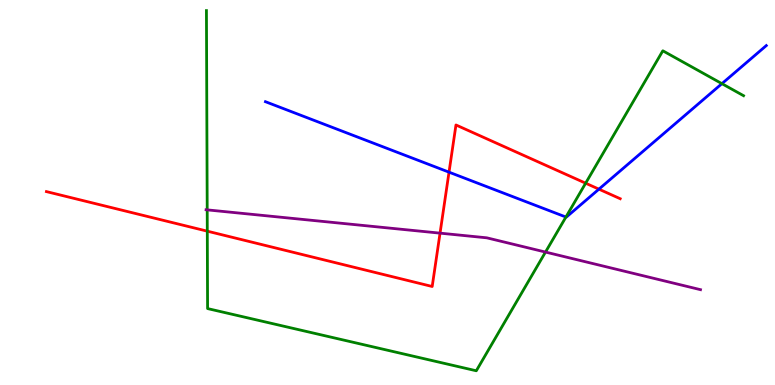[{'lines': ['blue', 'red'], 'intersections': [{'x': 5.79, 'y': 5.53}, {'x': 7.73, 'y': 5.09}]}, {'lines': ['green', 'red'], 'intersections': [{'x': 2.67, 'y': 4.0}, {'x': 7.56, 'y': 5.24}]}, {'lines': ['purple', 'red'], 'intersections': [{'x': 5.68, 'y': 3.94}]}, {'lines': ['blue', 'green'], 'intersections': [{'x': 7.3, 'y': 4.36}, {'x': 9.31, 'y': 7.83}]}, {'lines': ['blue', 'purple'], 'intersections': []}, {'lines': ['green', 'purple'], 'intersections': [{'x': 2.67, 'y': 4.55}, {'x': 7.04, 'y': 3.45}]}]